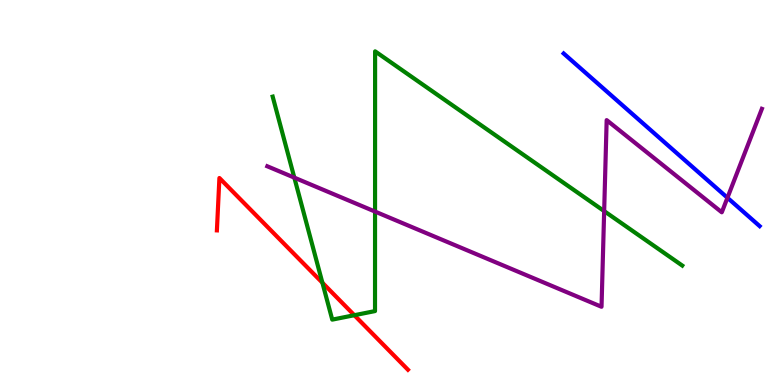[{'lines': ['blue', 'red'], 'intersections': []}, {'lines': ['green', 'red'], 'intersections': [{'x': 4.16, 'y': 2.66}, {'x': 4.57, 'y': 1.81}]}, {'lines': ['purple', 'red'], 'intersections': []}, {'lines': ['blue', 'green'], 'intersections': []}, {'lines': ['blue', 'purple'], 'intersections': [{'x': 9.39, 'y': 4.86}]}, {'lines': ['green', 'purple'], 'intersections': [{'x': 3.8, 'y': 5.39}, {'x': 4.84, 'y': 4.5}, {'x': 7.8, 'y': 4.52}]}]